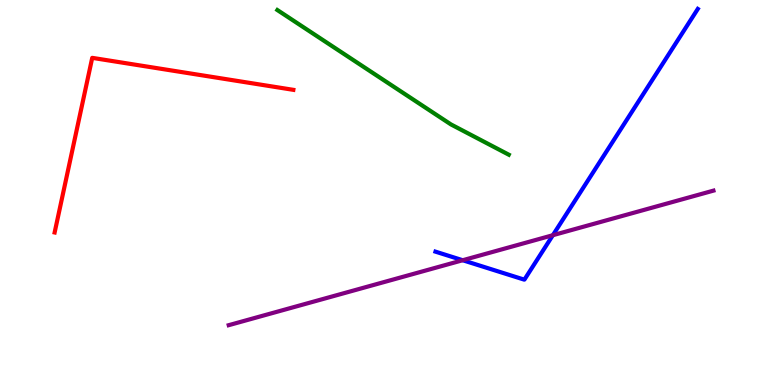[{'lines': ['blue', 'red'], 'intersections': []}, {'lines': ['green', 'red'], 'intersections': []}, {'lines': ['purple', 'red'], 'intersections': []}, {'lines': ['blue', 'green'], 'intersections': []}, {'lines': ['blue', 'purple'], 'intersections': [{'x': 5.97, 'y': 3.24}, {'x': 7.13, 'y': 3.89}]}, {'lines': ['green', 'purple'], 'intersections': []}]